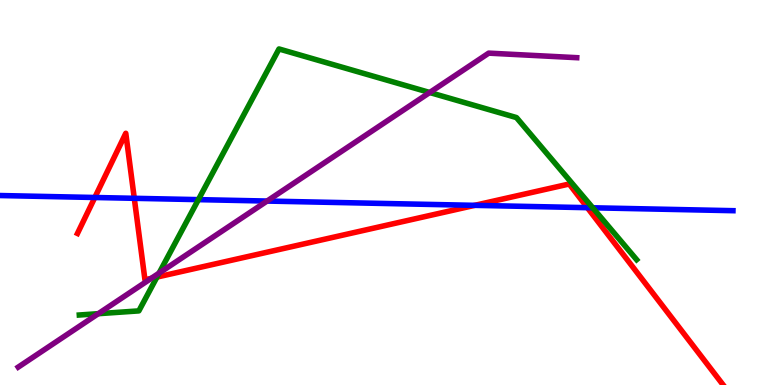[{'lines': ['blue', 'red'], 'intersections': [{'x': 1.22, 'y': 4.87}, {'x': 1.73, 'y': 4.85}, {'x': 6.13, 'y': 4.67}, {'x': 7.58, 'y': 4.61}]}, {'lines': ['green', 'red'], 'intersections': [{'x': 2.03, 'y': 2.8}]}, {'lines': ['purple', 'red'], 'intersections': [{'x': 1.95, 'y': 2.77}]}, {'lines': ['blue', 'green'], 'intersections': [{'x': 2.56, 'y': 4.81}, {'x': 7.65, 'y': 4.6}]}, {'lines': ['blue', 'purple'], 'intersections': [{'x': 3.45, 'y': 4.78}]}, {'lines': ['green', 'purple'], 'intersections': [{'x': 1.27, 'y': 1.85}, {'x': 2.05, 'y': 2.91}, {'x': 5.54, 'y': 7.6}]}]